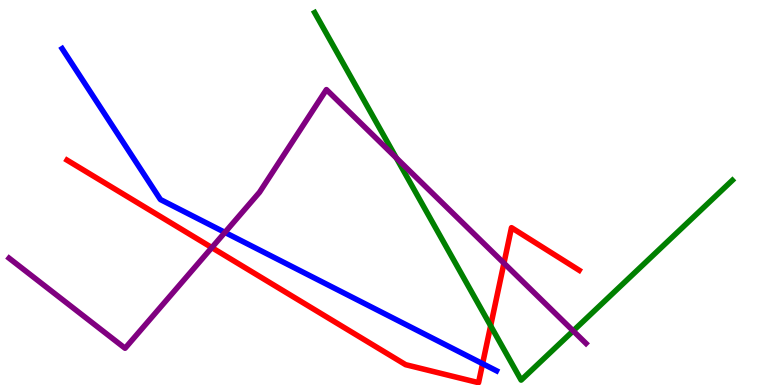[{'lines': ['blue', 'red'], 'intersections': [{'x': 6.23, 'y': 0.554}]}, {'lines': ['green', 'red'], 'intersections': [{'x': 6.33, 'y': 1.54}]}, {'lines': ['purple', 'red'], 'intersections': [{'x': 2.73, 'y': 3.57}, {'x': 6.5, 'y': 3.16}]}, {'lines': ['blue', 'green'], 'intersections': []}, {'lines': ['blue', 'purple'], 'intersections': [{'x': 2.9, 'y': 3.96}]}, {'lines': ['green', 'purple'], 'intersections': [{'x': 5.11, 'y': 5.9}, {'x': 7.4, 'y': 1.41}]}]